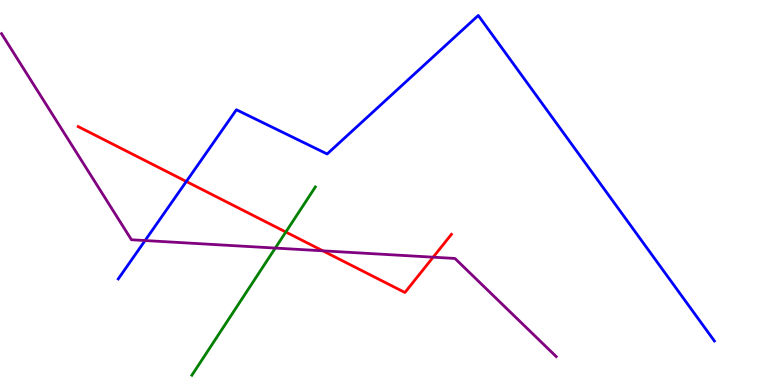[{'lines': ['blue', 'red'], 'intersections': [{'x': 2.4, 'y': 5.29}]}, {'lines': ['green', 'red'], 'intersections': [{'x': 3.69, 'y': 3.97}]}, {'lines': ['purple', 'red'], 'intersections': [{'x': 4.17, 'y': 3.49}, {'x': 5.59, 'y': 3.32}]}, {'lines': ['blue', 'green'], 'intersections': []}, {'lines': ['blue', 'purple'], 'intersections': [{'x': 1.87, 'y': 3.75}]}, {'lines': ['green', 'purple'], 'intersections': [{'x': 3.55, 'y': 3.56}]}]